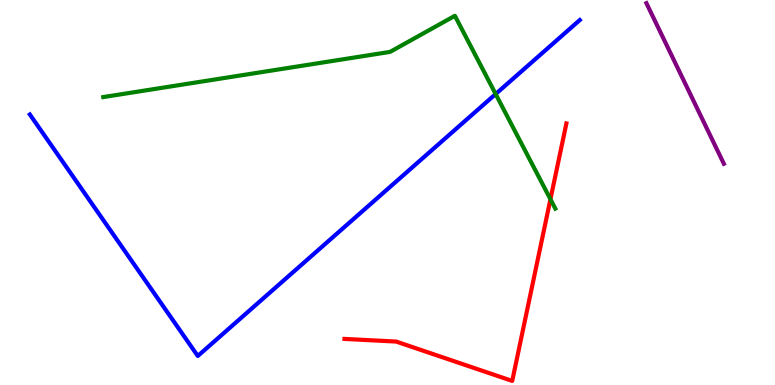[{'lines': ['blue', 'red'], 'intersections': []}, {'lines': ['green', 'red'], 'intersections': [{'x': 7.1, 'y': 4.82}]}, {'lines': ['purple', 'red'], 'intersections': []}, {'lines': ['blue', 'green'], 'intersections': [{'x': 6.4, 'y': 7.56}]}, {'lines': ['blue', 'purple'], 'intersections': []}, {'lines': ['green', 'purple'], 'intersections': []}]